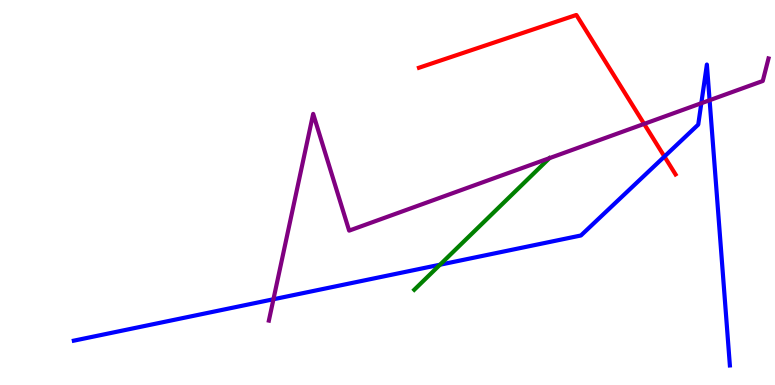[{'lines': ['blue', 'red'], 'intersections': [{'x': 8.57, 'y': 5.93}]}, {'lines': ['green', 'red'], 'intersections': []}, {'lines': ['purple', 'red'], 'intersections': [{'x': 8.31, 'y': 6.78}]}, {'lines': ['blue', 'green'], 'intersections': [{'x': 5.68, 'y': 3.12}]}, {'lines': ['blue', 'purple'], 'intersections': [{'x': 3.53, 'y': 2.23}, {'x': 9.05, 'y': 7.32}, {'x': 9.16, 'y': 7.4}]}, {'lines': ['green', 'purple'], 'intersections': []}]